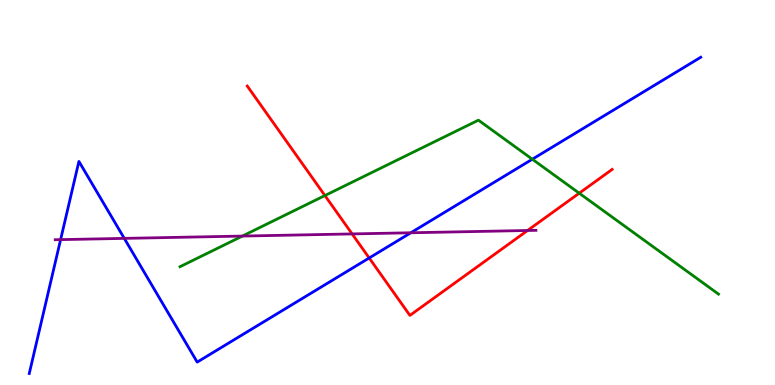[{'lines': ['blue', 'red'], 'intersections': [{'x': 4.76, 'y': 3.3}]}, {'lines': ['green', 'red'], 'intersections': [{'x': 4.19, 'y': 4.92}, {'x': 7.47, 'y': 4.98}]}, {'lines': ['purple', 'red'], 'intersections': [{'x': 4.54, 'y': 3.92}, {'x': 6.81, 'y': 4.01}]}, {'lines': ['blue', 'green'], 'intersections': [{'x': 6.87, 'y': 5.86}]}, {'lines': ['blue', 'purple'], 'intersections': [{'x': 0.782, 'y': 3.78}, {'x': 1.6, 'y': 3.81}, {'x': 5.3, 'y': 3.95}]}, {'lines': ['green', 'purple'], 'intersections': [{'x': 3.13, 'y': 3.87}]}]